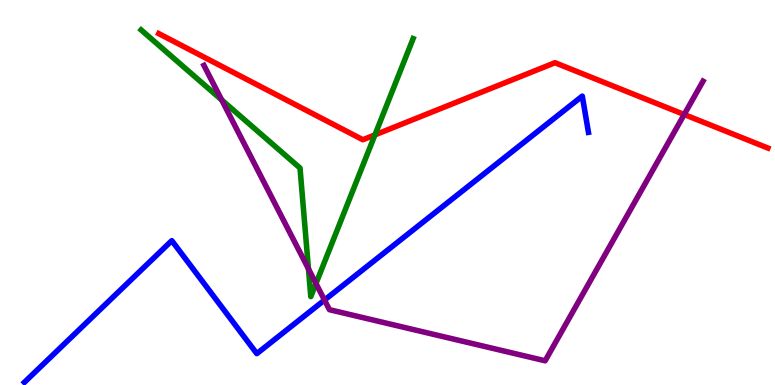[{'lines': ['blue', 'red'], 'intersections': []}, {'lines': ['green', 'red'], 'intersections': [{'x': 4.84, 'y': 6.5}]}, {'lines': ['purple', 'red'], 'intersections': [{'x': 8.83, 'y': 7.03}]}, {'lines': ['blue', 'green'], 'intersections': []}, {'lines': ['blue', 'purple'], 'intersections': [{'x': 4.19, 'y': 2.21}]}, {'lines': ['green', 'purple'], 'intersections': [{'x': 2.86, 'y': 7.4}, {'x': 3.98, 'y': 3.02}, {'x': 4.08, 'y': 2.64}]}]